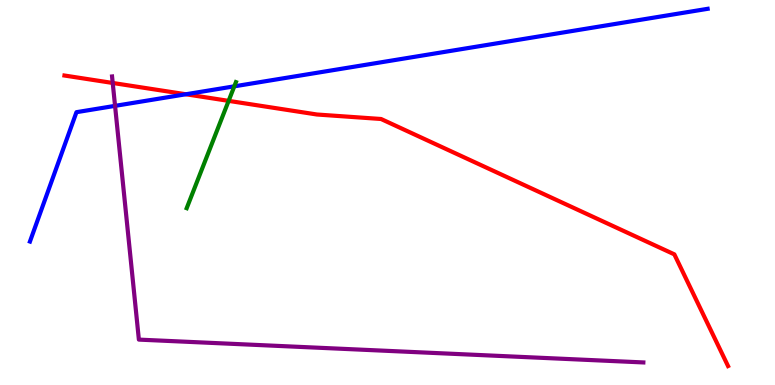[{'lines': ['blue', 'red'], 'intersections': [{'x': 2.4, 'y': 7.55}]}, {'lines': ['green', 'red'], 'intersections': [{'x': 2.95, 'y': 7.38}]}, {'lines': ['purple', 'red'], 'intersections': [{'x': 1.45, 'y': 7.84}]}, {'lines': ['blue', 'green'], 'intersections': [{'x': 3.02, 'y': 7.76}]}, {'lines': ['blue', 'purple'], 'intersections': [{'x': 1.48, 'y': 7.25}]}, {'lines': ['green', 'purple'], 'intersections': []}]